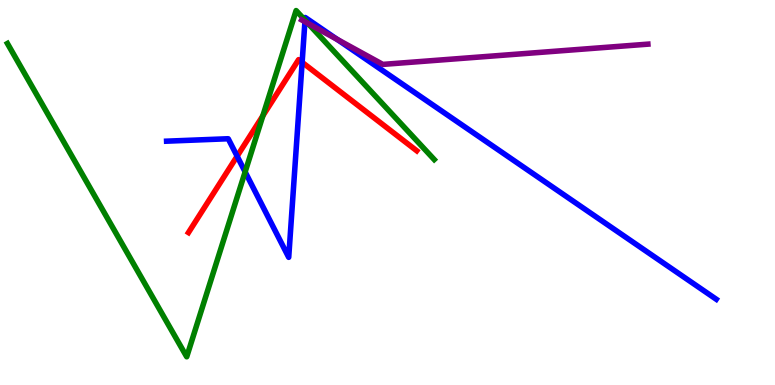[{'lines': ['blue', 'red'], 'intersections': [{'x': 3.06, 'y': 5.94}, {'x': 3.9, 'y': 8.38}]}, {'lines': ['green', 'red'], 'intersections': [{'x': 3.39, 'y': 6.99}]}, {'lines': ['purple', 'red'], 'intersections': []}, {'lines': ['blue', 'green'], 'intersections': [{'x': 3.16, 'y': 5.54}, {'x': 3.94, 'y': 9.48}]}, {'lines': ['blue', 'purple'], 'intersections': [{'x': 3.93, 'y': 9.44}, {'x': 4.35, 'y': 8.98}]}, {'lines': ['green', 'purple'], 'intersections': [{'x': 3.97, 'y': 9.39}]}]